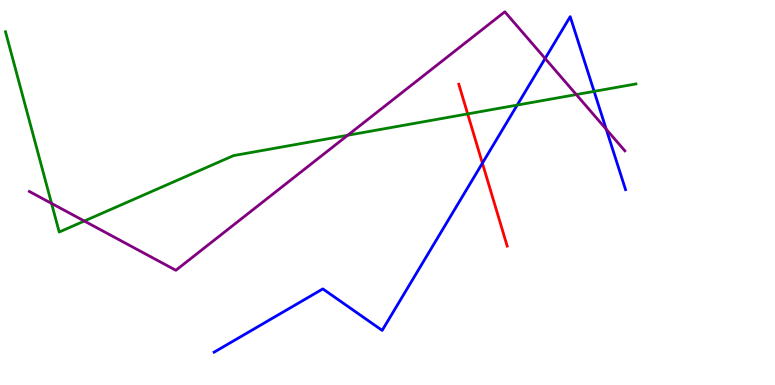[{'lines': ['blue', 'red'], 'intersections': [{'x': 6.22, 'y': 5.76}]}, {'lines': ['green', 'red'], 'intersections': [{'x': 6.03, 'y': 7.04}]}, {'lines': ['purple', 'red'], 'intersections': []}, {'lines': ['blue', 'green'], 'intersections': [{'x': 6.67, 'y': 7.27}, {'x': 7.67, 'y': 7.63}]}, {'lines': ['blue', 'purple'], 'intersections': [{'x': 7.03, 'y': 8.48}, {'x': 7.82, 'y': 6.64}]}, {'lines': ['green', 'purple'], 'intersections': [{'x': 0.665, 'y': 4.72}, {'x': 1.09, 'y': 4.26}, {'x': 4.49, 'y': 6.49}, {'x': 7.44, 'y': 7.54}]}]